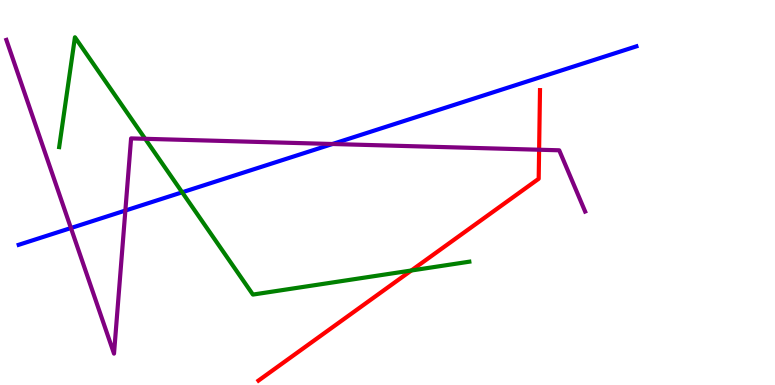[{'lines': ['blue', 'red'], 'intersections': []}, {'lines': ['green', 'red'], 'intersections': [{'x': 5.31, 'y': 2.97}]}, {'lines': ['purple', 'red'], 'intersections': [{'x': 6.96, 'y': 6.11}]}, {'lines': ['blue', 'green'], 'intersections': [{'x': 2.35, 'y': 5.01}]}, {'lines': ['blue', 'purple'], 'intersections': [{'x': 0.915, 'y': 4.08}, {'x': 1.62, 'y': 4.53}, {'x': 4.29, 'y': 6.26}]}, {'lines': ['green', 'purple'], 'intersections': [{'x': 1.87, 'y': 6.39}]}]